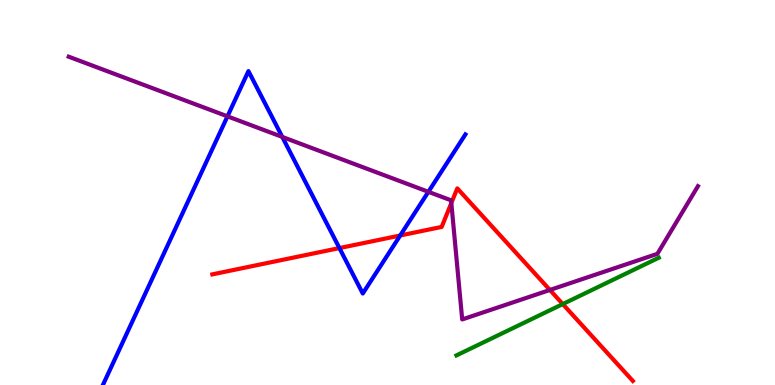[{'lines': ['blue', 'red'], 'intersections': [{'x': 4.38, 'y': 3.56}, {'x': 5.16, 'y': 3.88}]}, {'lines': ['green', 'red'], 'intersections': [{'x': 7.26, 'y': 2.1}]}, {'lines': ['purple', 'red'], 'intersections': [{'x': 5.82, 'y': 4.73}, {'x': 7.1, 'y': 2.47}]}, {'lines': ['blue', 'green'], 'intersections': []}, {'lines': ['blue', 'purple'], 'intersections': [{'x': 2.94, 'y': 6.98}, {'x': 3.64, 'y': 6.44}, {'x': 5.53, 'y': 5.02}]}, {'lines': ['green', 'purple'], 'intersections': []}]